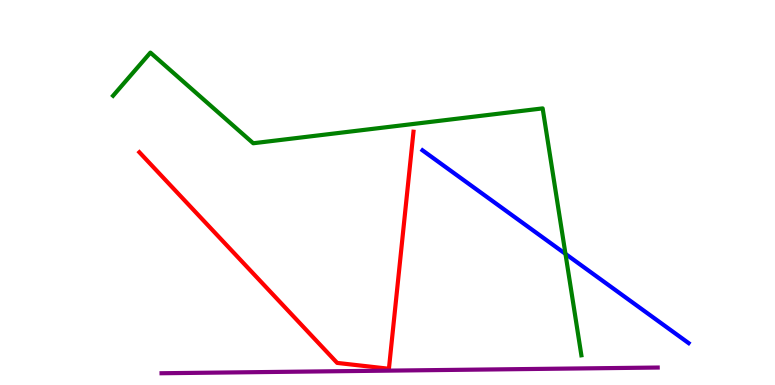[{'lines': ['blue', 'red'], 'intersections': []}, {'lines': ['green', 'red'], 'intersections': []}, {'lines': ['purple', 'red'], 'intersections': []}, {'lines': ['blue', 'green'], 'intersections': [{'x': 7.3, 'y': 3.41}]}, {'lines': ['blue', 'purple'], 'intersections': []}, {'lines': ['green', 'purple'], 'intersections': []}]